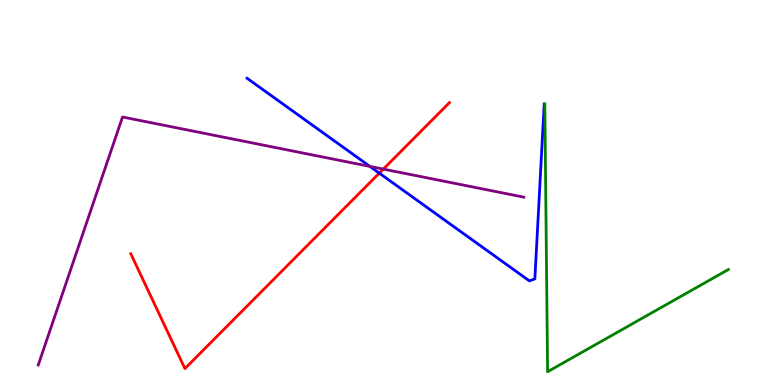[{'lines': ['blue', 'red'], 'intersections': [{'x': 4.89, 'y': 5.5}]}, {'lines': ['green', 'red'], 'intersections': []}, {'lines': ['purple', 'red'], 'intersections': [{'x': 4.95, 'y': 5.61}]}, {'lines': ['blue', 'green'], 'intersections': []}, {'lines': ['blue', 'purple'], 'intersections': [{'x': 4.77, 'y': 5.68}]}, {'lines': ['green', 'purple'], 'intersections': []}]